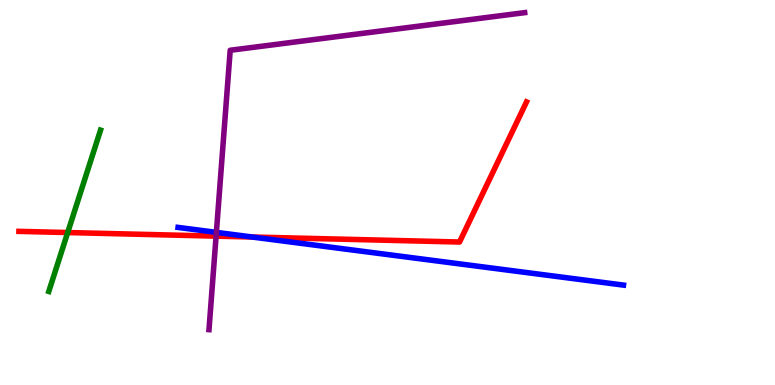[{'lines': ['blue', 'red'], 'intersections': [{'x': 3.25, 'y': 3.84}]}, {'lines': ['green', 'red'], 'intersections': [{'x': 0.873, 'y': 3.96}]}, {'lines': ['purple', 'red'], 'intersections': [{'x': 2.79, 'y': 3.87}]}, {'lines': ['blue', 'green'], 'intersections': []}, {'lines': ['blue', 'purple'], 'intersections': [{'x': 2.79, 'y': 3.96}]}, {'lines': ['green', 'purple'], 'intersections': []}]